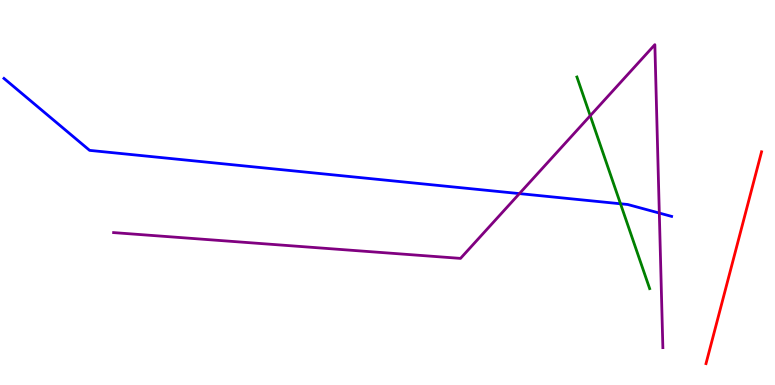[{'lines': ['blue', 'red'], 'intersections': []}, {'lines': ['green', 'red'], 'intersections': []}, {'lines': ['purple', 'red'], 'intersections': []}, {'lines': ['blue', 'green'], 'intersections': [{'x': 8.01, 'y': 4.71}]}, {'lines': ['blue', 'purple'], 'intersections': [{'x': 6.7, 'y': 4.97}, {'x': 8.51, 'y': 4.47}]}, {'lines': ['green', 'purple'], 'intersections': [{'x': 7.62, 'y': 6.99}]}]